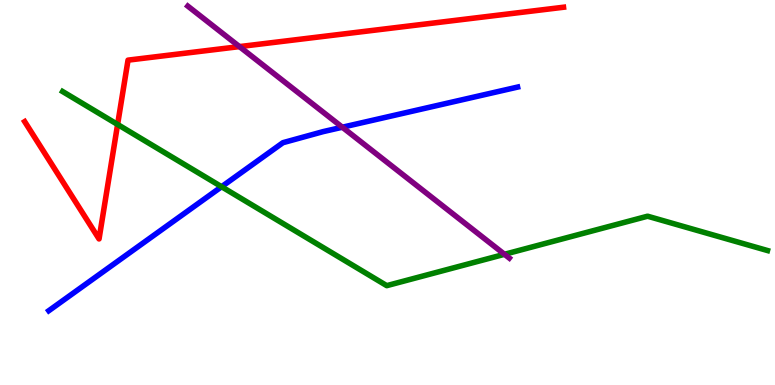[{'lines': ['blue', 'red'], 'intersections': []}, {'lines': ['green', 'red'], 'intersections': [{'x': 1.52, 'y': 6.77}]}, {'lines': ['purple', 'red'], 'intersections': [{'x': 3.09, 'y': 8.79}]}, {'lines': ['blue', 'green'], 'intersections': [{'x': 2.86, 'y': 5.15}]}, {'lines': ['blue', 'purple'], 'intersections': [{'x': 4.42, 'y': 6.7}]}, {'lines': ['green', 'purple'], 'intersections': [{'x': 6.51, 'y': 3.39}]}]